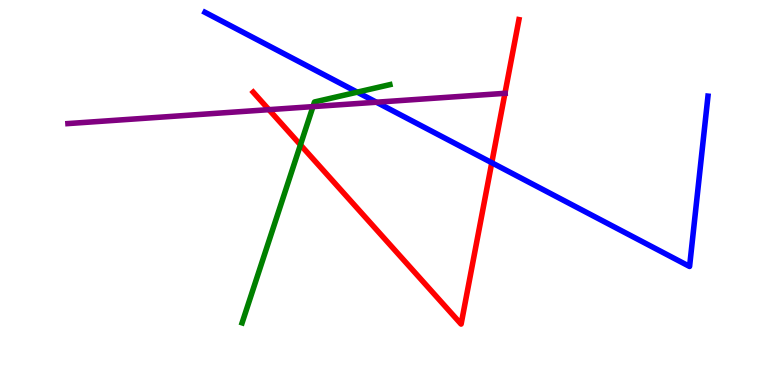[{'lines': ['blue', 'red'], 'intersections': [{'x': 6.35, 'y': 5.77}]}, {'lines': ['green', 'red'], 'intersections': [{'x': 3.88, 'y': 6.24}]}, {'lines': ['purple', 'red'], 'intersections': [{'x': 3.47, 'y': 7.15}, {'x': 6.52, 'y': 7.58}]}, {'lines': ['blue', 'green'], 'intersections': [{'x': 4.61, 'y': 7.61}]}, {'lines': ['blue', 'purple'], 'intersections': [{'x': 4.86, 'y': 7.35}]}, {'lines': ['green', 'purple'], 'intersections': [{'x': 4.04, 'y': 7.23}]}]